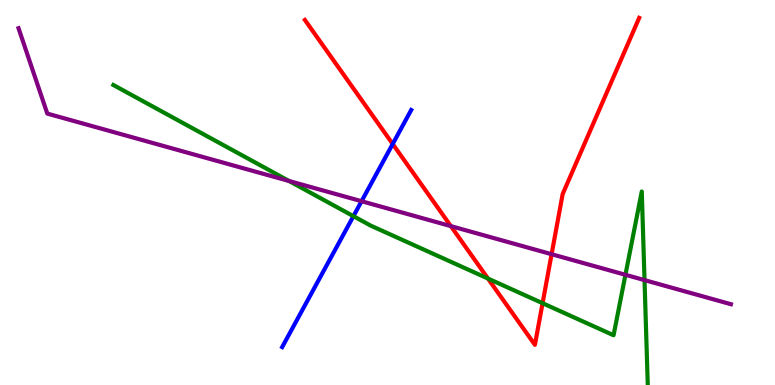[{'lines': ['blue', 'red'], 'intersections': [{'x': 5.07, 'y': 6.26}]}, {'lines': ['green', 'red'], 'intersections': [{'x': 6.3, 'y': 2.76}, {'x': 7.0, 'y': 2.12}]}, {'lines': ['purple', 'red'], 'intersections': [{'x': 5.82, 'y': 4.13}, {'x': 7.12, 'y': 3.4}]}, {'lines': ['blue', 'green'], 'intersections': [{'x': 4.56, 'y': 4.39}]}, {'lines': ['blue', 'purple'], 'intersections': [{'x': 4.67, 'y': 4.77}]}, {'lines': ['green', 'purple'], 'intersections': [{'x': 3.73, 'y': 5.3}, {'x': 8.07, 'y': 2.86}, {'x': 8.32, 'y': 2.72}]}]